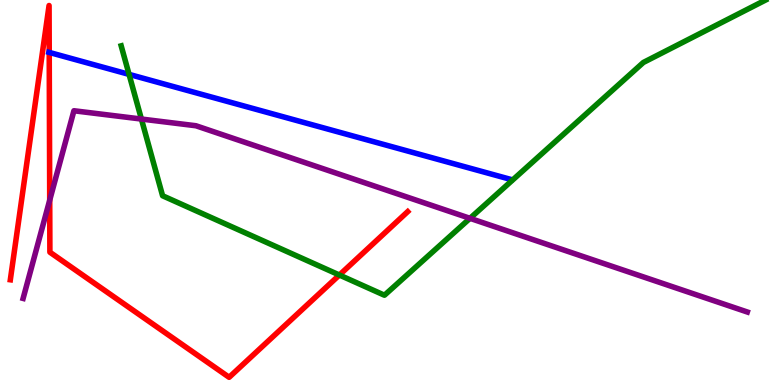[{'lines': ['blue', 'red'], 'intersections': [{'x': 0.635, 'y': 8.64}]}, {'lines': ['green', 'red'], 'intersections': [{'x': 4.38, 'y': 2.86}]}, {'lines': ['purple', 'red'], 'intersections': [{'x': 0.641, 'y': 4.8}]}, {'lines': ['blue', 'green'], 'intersections': [{'x': 1.67, 'y': 8.07}]}, {'lines': ['blue', 'purple'], 'intersections': []}, {'lines': ['green', 'purple'], 'intersections': [{'x': 1.82, 'y': 6.91}, {'x': 6.06, 'y': 4.33}]}]